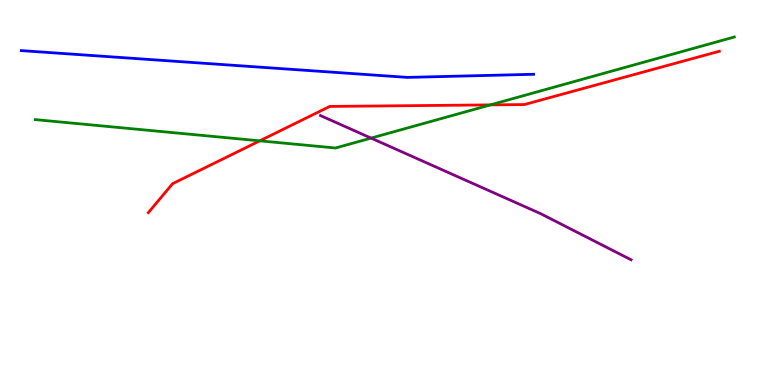[{'lines': ['blue', 'red'], 'intersections': []}, {'lines': ['green', 'red'], 'intersections': [{'x': 3.35, 'y': 6.34}, {'x': 6.33, 'y': 7.28}]}, {'lines': ['purple', 'red'], 'intersections': []}, {'lines': ['blue', 'green'], 'intersections': []}, {'lines': ['blue', 'purple'], 'intersections': []}, {'lines': ['green', 'purple'], 'intersections': [{'x': 4.79, 'y': 6.41}]}]